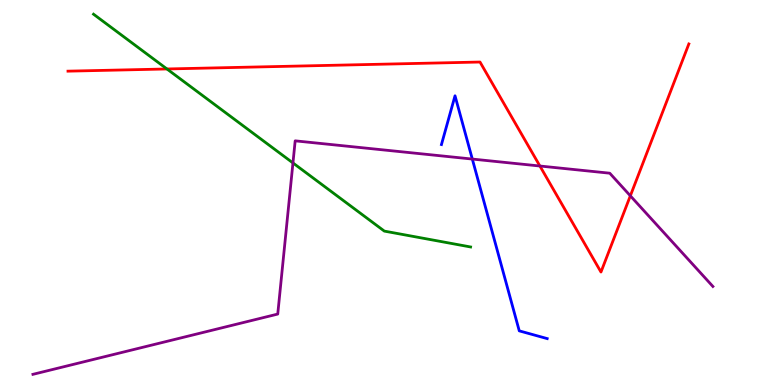[{'lines': ['blue', 'red'], 'intersections': []}, {'lines': ['green', 'red'], 'intersections': [{'x': 2.15, 'y': 8.21}]}, {'lines': ['purple', 'red'], 'intersections': [{'x': 6.97, 'y': 5.69}, {'x': 8.13, 'y': 4.91}]}, {'lines': ['blue', 'green'], 'intersections': []}, {'lines': ['blue', 'purple'], 'intersections': [{'x': 6.09, 'y': 5.87}]}, {'lines': ['green', 'purple'], 'intersections': [{'x': 3.78, 'y': 5.77}]}]